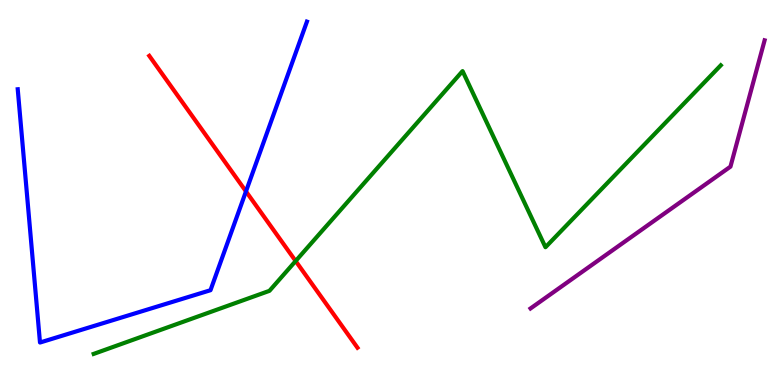[{'lines': ['blue', 'red'], 'intersections': [{'x': 3.17, 'y': 5.03}]}, {'lines': ['green', 'red'], 'intersections': [{'x': 3.81, 'y': 3.22}]}, {'lines': ['purple', 'red'], 'intersections': []}, {'lines': ['blue', 'green'], 'intersections': []}, {'lines': ['blue', 'purple'], 'intersections': []}, {'lines': ['green', 'purple'], 'intersections': []}]